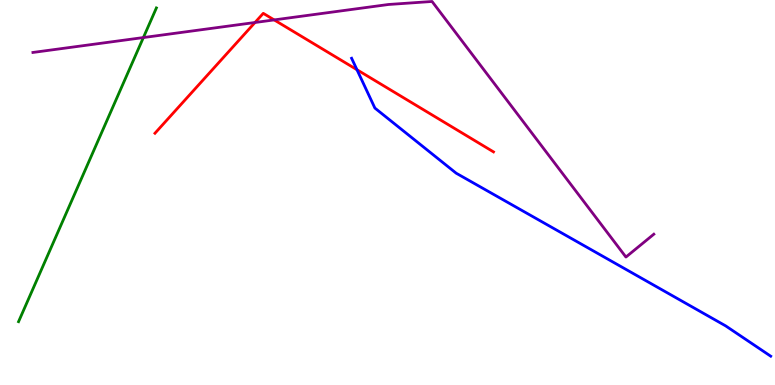[{'lines': ['blue', 'red'], 'intersections': [{'x': 4.61, 'y': 8.19}]}, {'lines': ['green', 'red'], 'intersections': []}, {'lines': ['purple', 'red'], 'intersections': [{'x': 3.29, 'y': 9.42}, {'x': 3.54, 'y': 9.48}]}, {'lines': ['blue', 'green'], 'intersections': []}, {'lines': ['blue', 'purple'], 'intersections': []}, {'lines': ['green', 'purple'], 'intersections': [{'x': 1.85, 'y': 9.02}]}]